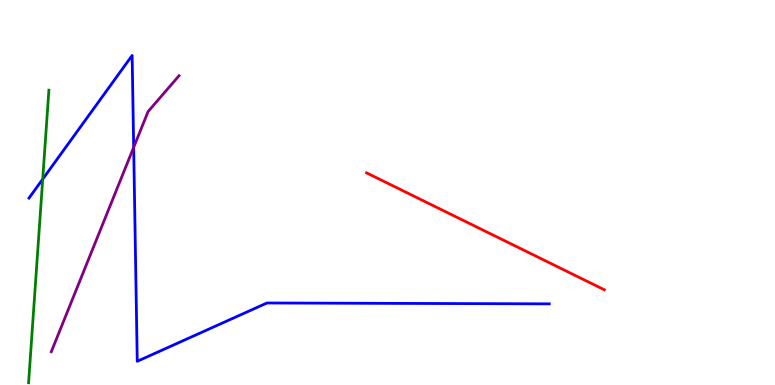[{'lines': ['blue', 'red'], 'intersections': []}, {'lines': ['green', 'red'], 'intersections': []}, {'lines': ['purple', 'red'], 'intersections': []}, {'lines': ['blue', 'green'], 'intersections': [{'x': 0.551, 'y': 5.35}]}, {'lines': ['blue', 'purple'], 'intersections': [{'x': 1.72, 'y': 6.17}]}, {'lines': ['green', 'purple'], 'intersections': []}]